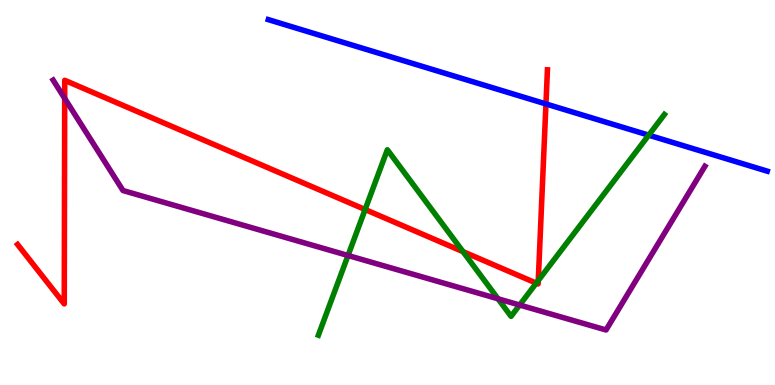[{'lines': ['blue', 'red'], 'intersections': [{'x': 7.04, 'y': 7.3}]}, {'lines': ['green', 'red'], 'intersections': [{'x': 4.71, 'y': 4.56}, {'x': 5.97, 'y': 3.46}, {'x': 6.92, 'y': 2.65}, {'x': 6.95, 'y': 2.71}]}, {'lines': ['purple', 'red'], 'intersections': [{'x': 0.835, 'y': 7.44}]}, {'lines': ['blue', 'green'], 'intersections': [{'x': 8.37, 'y': 6.49}]}, {'lines': ['blue', 'purple'], 'intersections': []}, {'lines': ['green', 'purple'], 'intersections': [{'x': 4.49, 'y': 3.36}, {'x': 6.43, 'y': 2.24}, {'x': 6.71, 'y': 2.08}]}]